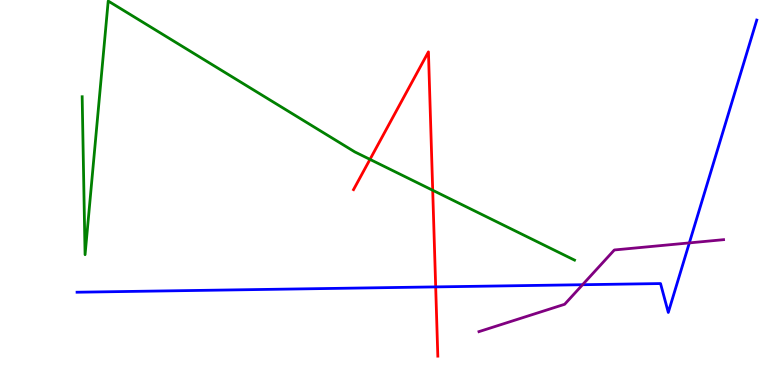[{'lines': ['blue', 'red'], 'intersections': [{'x': 5.62, 'y': 2.55}]}, {'lines': ['green', 'red'], 'intersections': [{'x': 4.77, 'y': 5.86}, {'x': 5.58, 'y': 5.06}]}, {'lines': ['purple', 'red'], 'intersections': []}, {'lines': ['blue', 'green'], 'intersections': []}, {'lines': ['blue', 'purple'], 'intersections': [{'x': 7.52, 'y': 2.6}, {'x': 8.89, 'y': 3.69}]}, {'lines': ['green', 'purple'], 'intersections': []}]